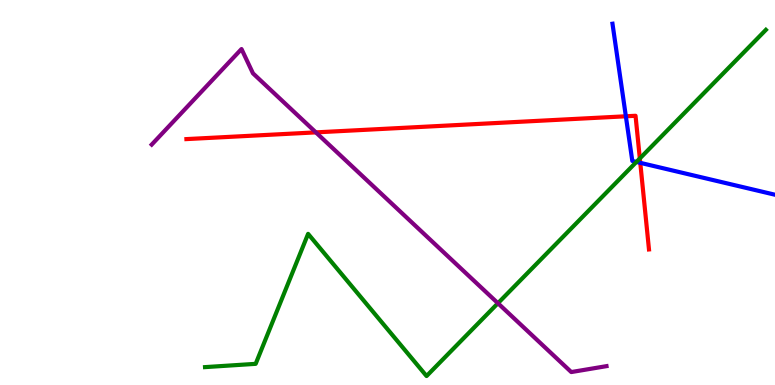[{'lines': ['blue', 'red'], 'intersections': [{'x': 8.08, 'y': 6.98}, {'x': 8.26, 'y': 5.77}]}, {'lines': ['green', 'red'], 'intersections': [{'x': 8.26, 'y': 5.88}]}, {'lines': ['purple', 'red'], 'intersections': [{'x': 4.08, 'y': 6.56}]}, {'lines': ['blue', 'green'], 'intersections': [{'x': 8.21, 'y': 5.79}]}, {'lines': ['blue', 'purple'], 'intersections': []}, {'lines': ['green', 'purple'], 'intersections': [{'x': 6.42, 'y': 2.12}]}]